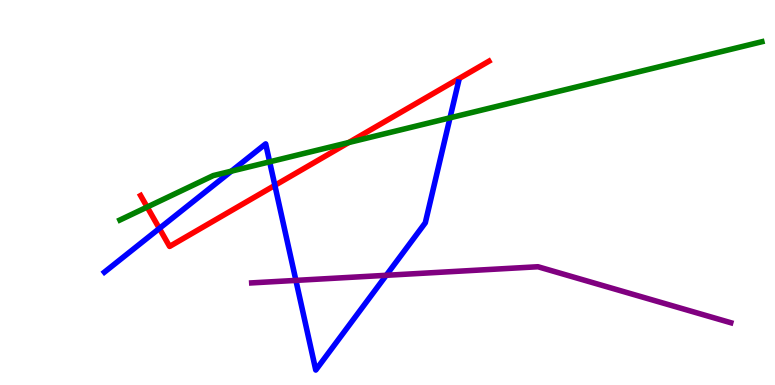[{'lines': ['blue', 'red'], 'intersections': [{'x': 2.06, 'y': 4.07}, {'x': 3.55, 'y': 5.19}]}, {'lines': ['green', 'red'], 'intersections': [{'x': 1.9, 'y': 4.62}, {'x': 4.5, 'y': 6.3}]}, {'lines': ['purple', 'red'], 'intersections': []}, {'lines': ['blue', 'green'], 'intersections': [{'x': 2.99, 'y': 5.55}, {'x': 3.48, 'y': 5.8}, {'x': 5.81, 'y': 6.94}]}, {'lines': ['blue', 'purple'], 'intersections': [{'x': 3.82, 'y': 2.72}, {'x': 4.98, 'y': 2.85}]}, {'lines': ['green', 'purple'], 'intersections': []}]